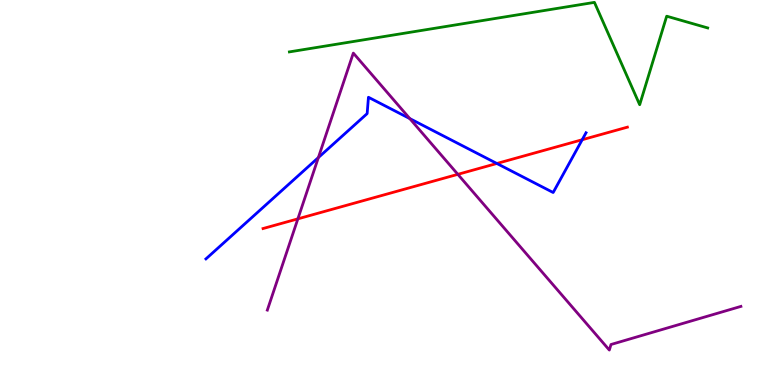[{'lines': ['blue', 'red'], 'intersections': [{'x': 6.41, 'y': 5.75}, {'x': 7.51, 'y': 6.37}]}, {'lines': ['green', 'red'], 'intersections': []}, {'lines': ['purple', 'red'], 'intersections': [{'x': 3.84, 'y': 4.32}, {'x': 5.91, 'y': 5.47}]}, {'lines': ['blue', 'green'], 'intersections': []}, {'lines': ['blue', 'purple'], 'intersections': [{'x': 4.11, 'y': 5.91}, {'x': 5.29, 'y': 6.92}]}, {'lines': ['green', 'purple'], 'intersections': []}]